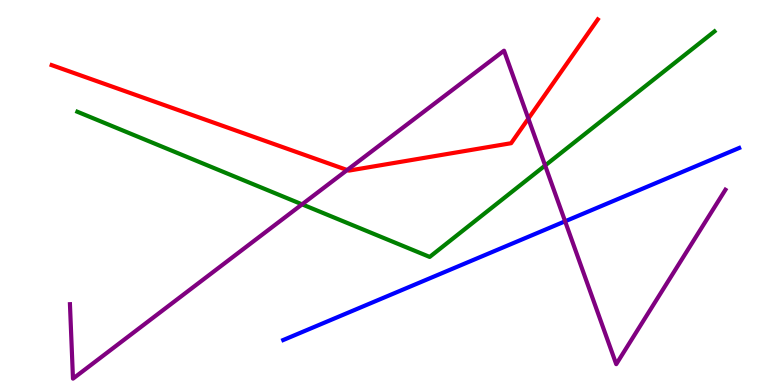[{'lines': ['blue', 'red'], 'intersections': []}, {'lines': ['green', 'red'], 'intersections': []}, {'lines': ['purple', 'red'], 'intersections': [{'x': 4.48, 'y': 5.58}, {'x': 6.82, 'y': 6.92}]}, {'lines': ['blue', 'green'], 'intersections': []}, {'lines': ['blue', 'purple'], 'intersections': [{'x': 7.29, 'y': 4.25}]}, {'lines': ['green', 'purple'], 'intersections': [{'x': 3.9, 'y': 4.69}, {'x': 7.03, 'y': 5.7}]}]